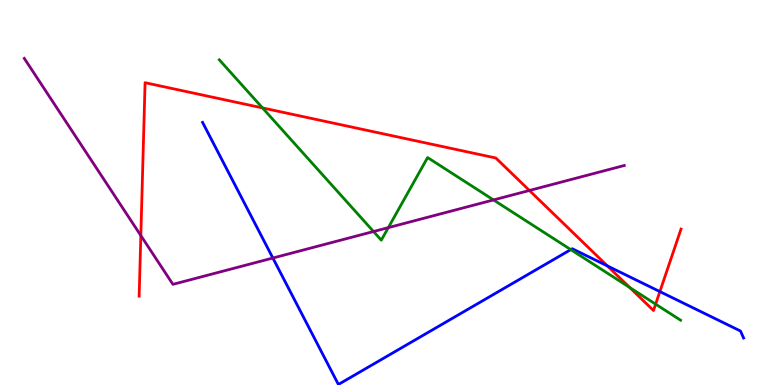[{'lines': ['blue', 'red'], 'intersections': [{'x': 7.84, 'y': 3.09}, {'x': 8.51, 'y': 2.43}]}, {'lines': ['green', 'red'], 'intersections': [{'x': 3.39, 'y': 7.2}, {'x': 8.12, 'y': 2.53}, {'x': 8.46, 'y': 2.1}]}, {'lines': ['purple', 'red'], 'intersections': [{'x': 1.82, 'y': 3.88}, {'x': 6.83, 'y': 5.05}]}, {'lines': ['blue', 'green'], 'intersections': [{'x': 7.36, 'y': 3.52}]}, {'lines': ['blue', 'purple'], 'intersections': [{'x': 3.52, 'y': 3.3}]}, {'lines': ['green', 'purple'], 'intersections': [{'x': 4.82, 'y': 3.99}, {'x': 5.01, 'y': 4.09}, {'x': 6.37, 'y': 4.81}]}]